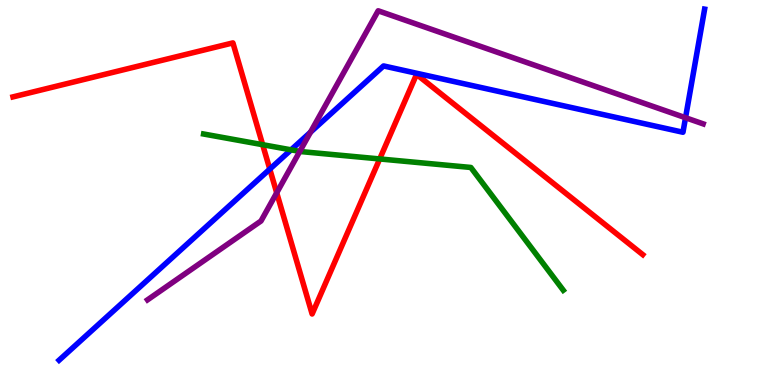[{'lines': ['blue', 'red'], 'intersections': [{'x': 3.48, 'y': 5.61}]}, {'lines': ['green', 'red'], 'intersections': [{'x': 3.39, 'y': 6.24}, {'x': 4.9, 'y': 5.87}]}, {'lines': ['purple', 'red'], 'intersections': [{'x': 3.57, 'y': 4.99}]}, {'lines': ['blue', 'green'], 'intersections': [{'x': 3.76, 'y': 6.11}]}, {'lines': ['blue', 'purple'], 'intersections': [{'x': 4.01, 'y': 6.57}, {'x': 8.85, 'y': 6.94}]}, {'lines': ['green', 'purple'], 'intersections': [{'x': 3.87, 'y': 6.07}]}]